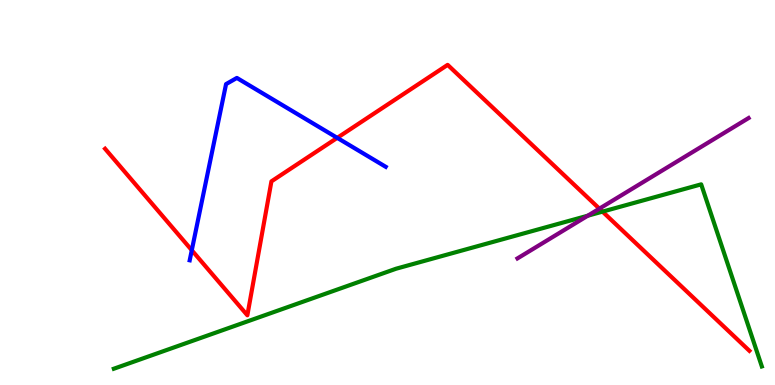[{'lines': ['blue', 'red'], 'intersections': [{'x': 2.47, 'y': 3.5}, {'x': 4.35, 'y': 6.42}]}, {'lines': ['green', 'red'], 'intersections': [{'x': 7.77, 'y': 4.5}]}, {'lines': ['purple', 'red'], 'intersections': [{'x': 7.73, 'y': 4.58}]}, {'lines': ['blue', 'green'], 'intersections': []}, {'lines': ['blue', 'purple'], 'intersections': []}, {'lines': ['green', 'purple'], 'intersections': [{'x': 7.58, 'y': 4.4}]}]